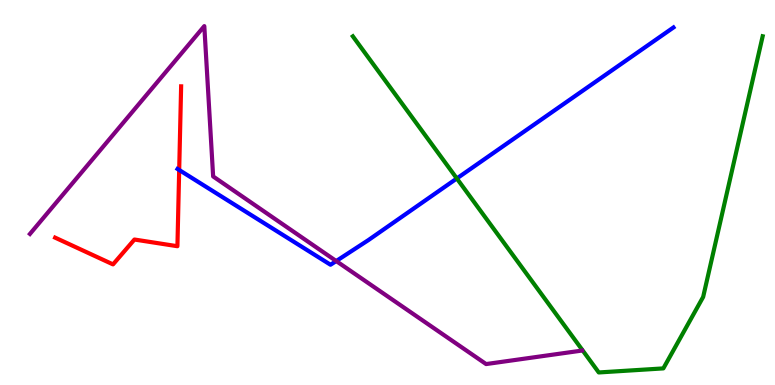[{'lines': ['blue', 'red'], 'intersections': [{'x': 2.31, 'y': 5.58}]}, {'lines': ['green', 'red'], 'intersections': []}, {'lines': ['purple', 'red'], 'intersections': []}, {'lines': ['blue', 'green'], 'intersections': [{'x': 5.89, 'y': 5.36}]}, {'lines': ['blue', 'purple'], 'intersections': [{'x': 4.34, 'y': 3.22}]}, {'lines': ['green', 'purple'], 'intersections': []}]